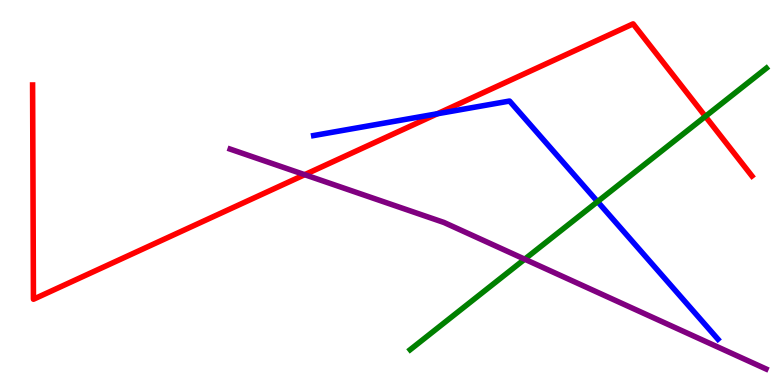[{'lines': ['blue', 'red'], 'intersections': [{'x': 5.64, 'y': 7.05}]}, {'lines': ['green', 'red'], 'intersections': [{'x': 9.1, 'y': 6.98}]}, {'lines': ['purple', 'red'], 'intersections': [{'x': 3.93, 'y': 5.46}]}, {'lines': ['blue', 'green'], 'intersections': [{'x': 7.71, 'y': 4.76}]}, {'lines': ['blue', 'purple'], 'intersections': []}, {'lines': ['green', 'purple'], 'intersections': [{'x': 6.77, 'y': 3.27}]}]